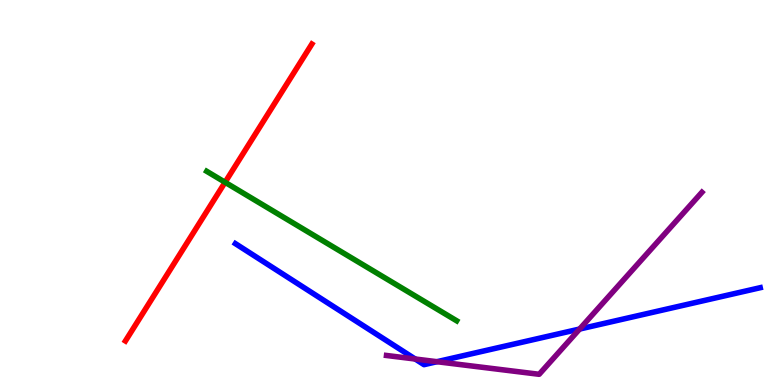[{'lines': ['blue', 'red'], 'intersections': []}, {'lines': ['green', 'red'], 'intersections': [{'x': 2.9, 'y': 5.27}]}, {'lines': ['purple', 'red'], 'intersections': []}, {'lines': ['blue', 'green'], 'intersections': []}, {'lines': ['blue', 'purple'], 'intersections': [{'x': 5.36, 'y': 0.675}, {'x': 5.64, 'y': 0.605}, {'x': 7.48, 'y': 1.45}]}, {'lines': ['green', 'purple'], 'intersections': []}]